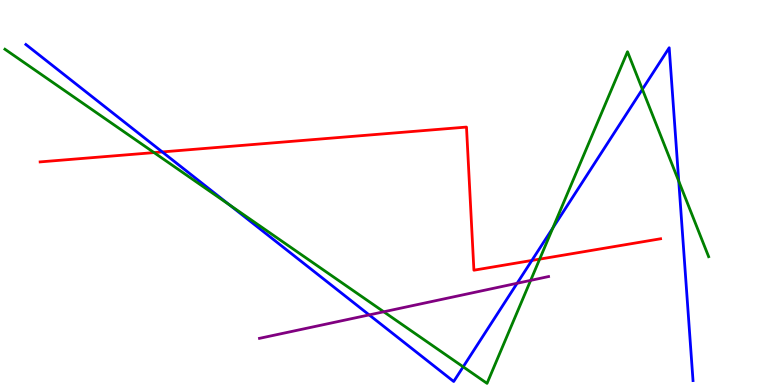[{'lines': ['blue', 'red'], 'intersections': [{'x': 2.09, 'y': 6.05}, {'x': 6.86, 'y': 3.24}]}, {'lines': ['green', 'red'], 'intersections': [{'x': 1.99, 'y': 6.04}, {'x': 6.96, 'y': 3.27}]}, {'lines': ['purple', 'red'], 'intersections': []}, {'lines': ['blue', 'green'], 'intersections': [{'x': 2.96, 'y': 4.68}, {'x': 5.98, 'y': 0.472}, {'x': 7.13, 'y': 4.08}, {'x': 8.29, 'y': 7.68}, {'x': 8.76, 'y': 5.29}]}, {'lines': ['blue', 'purple'], 'intersections': [{'x': 4.76, 'y': 1.82}, {'x': 6.67, 'y': 2.64}]}, {'lines': ['green', 'purple'], 'intersections': [{'x': 4.95, 'y': 1.9}, {'x': 6.85, 'y': 2.72}]}]